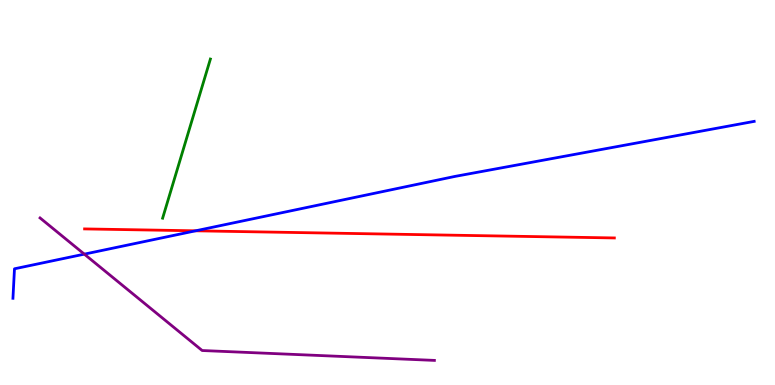[{'lines': ['blue', 'red'], 'intersections': [{'x': 2.52, 'y': 4.0}]}, {'lines': ['green', 'red'], 'intersections': []}, {'lines': ['purple', 'red'], 'intersections': []}, {'lines': ['blue', 'green'], 'intersections': []}, {'lines': ['blue', 'purple'], 'intersections': [{'x': 1.09, 'y': 3.4}]}, {'lines': ['green', 'purple'], 'intersections': []}]